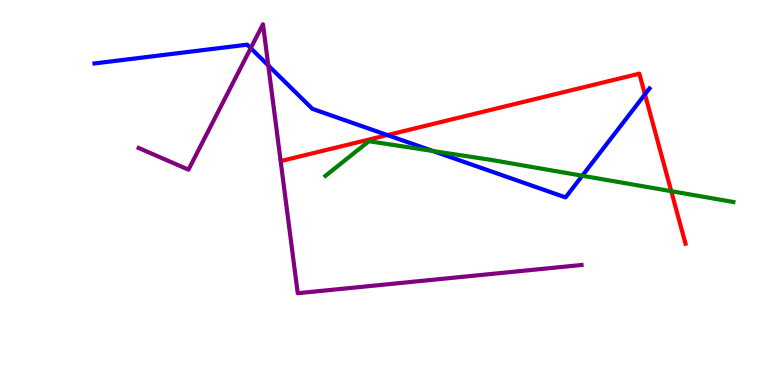[{'lines': ['blue', 'red'], 'intersections': [{'x': 5.0, 'y': 6.49}, {'x': 8.32, 'y': 7.55}]}, {'lines': ['green', 'red'], 'intersections': [{'x': 8.66, 'y': 5.03}]}, {'lines': ['purple', 'red'], 'intersections': []}, {'lines': ['blue', 'green'], 'intersections': [{'x': 5.59, 'y': 6.08}, {'x': 7.51, 'y': 5.44}]}, {'lines': ['blue', 'purple'], 'intersections': [{'x': 3.24, 'y': 8.75}, {'x': 3.46, 'y': 8.3}]}, {'lines': ['green', 'purple'], 'intersections': []}]